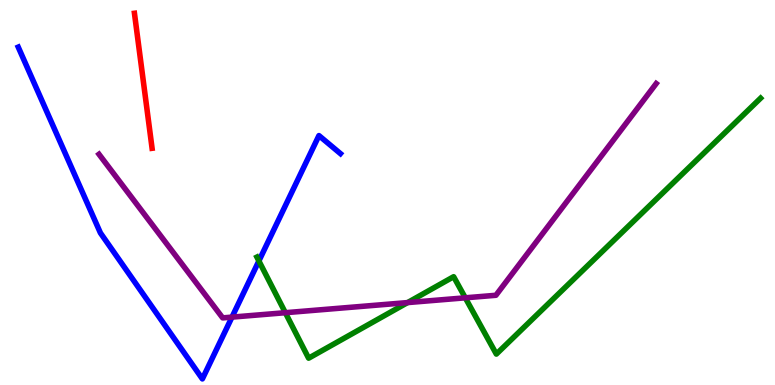[{'lines': ['blue', 'red'], 'intersections': []}, {'lines': ['green', 'red'], 'intersections': []}, {'lines': ['purple', 'red'], 'intersections': []}, {'lines': ['blue', 'green'], 'intersections': [{'x': 3.34, 'y': 3.22}]}, {'lines': ['blue', 'purple'], 'intersections': [{'x': 2.99, 'y': 1.76}]}, {'lines': ['green', 'purple'], 'intersections': [{'x': 3.68, 'y': 1.88}, {'x': 5.26, 'y': 2.14}, {'x': 6.0, 'y': 2.26}]}]